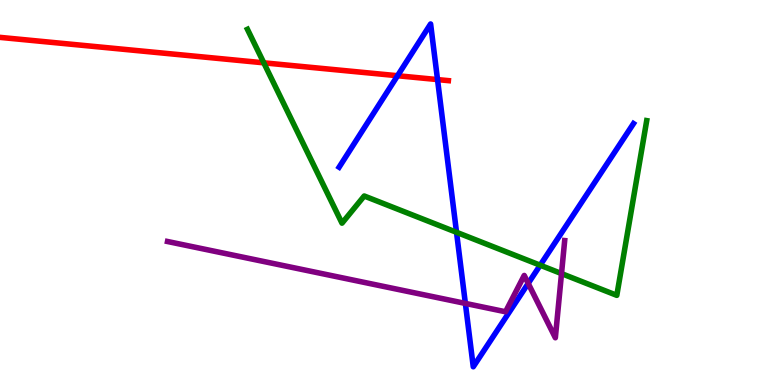[{'lines': ['blue', 'red'], 'intersections': [{'x': 5.13, 'y': 8.03}, {'x': 5.65, 'y': 7.93}]}, {'lines': ['green', 'red'], 'intersections': [{'x': 3.4, 'y': 8.37}]}, {'lines': ['purple', 'red'], 'intersections': []}, {'lines': ['blue', 'green'], 'intersections': [{'x': 5.89, 'y': 3.97}, {'x': 6.97, 'y': 3.11}]}, {'lines': ['blue', 'purple'], 'intersections': [{'x': 6.0, 'y': 2.12}, {'x': 6.82, 'y': 2.64}]}, {'lines': ['green', 'purple'], 'intersections': [{'x': 7.25, 'y': 2.89}]}]